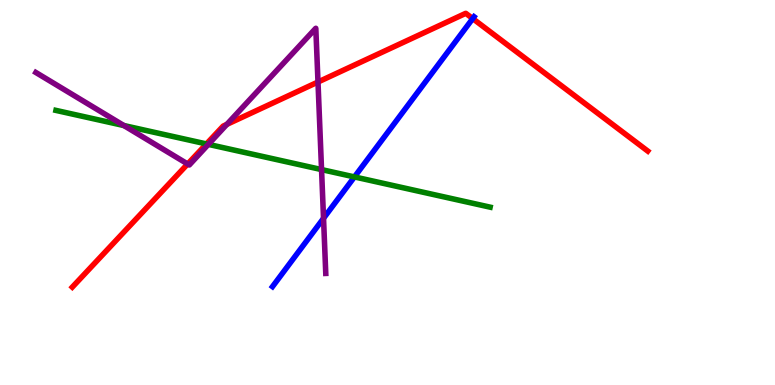[{'lines': ['blue', 'red'], 'intersections': [{'x': 6.1, 'y': 9.52}]}, {'lines': ['green', 'red'], 'intersections': [{'x': 2.66, 'y': 6.26}]}, {'lines': ['purple', 'red'], 'intersections': [{'x': 2.42, 'y': 5.74}, {'x': 2.93, 'y': 6.77}, {'x': 4.1, 'y': 7.87}]}, {'lines': ['blue', 'green'], 'intersections': [{'x': 4.57, 'y': 5.4}]}, {'lines': ['blue', 'purple'], 'intersections': [{'x': 4.17, 'y': 4.33}]}, {'lines': ['green', 'purple'], 'intersections': [{'x': 1.6, 'y': 6.74}, {'x': 2.69, 'y': 6.25}, {'x': 4.15, 'y': 5.6}]}]